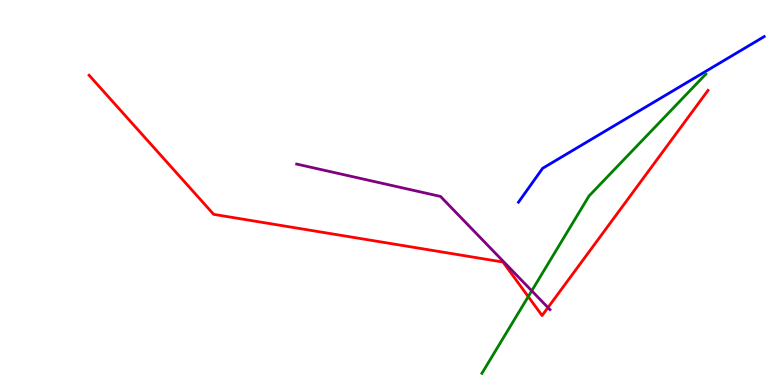[{'lines': ['blue', 'red'], 'intersections': []}, {'lines': ['green', 'red'], 'intersections': [{'x': 6.82, 'y': 2.3}]}, {'lines': ['purple', 'red'], 'intersections': [{'x': 7.07, 'y': 2.01}]}, {'lines': ['blue', 'green'], 'intersections': []}, {'lines': ['blue', 'purple'], 'intersections': []}, {'lines': ['green', 'purple'], 'intersections': [{'x': 6.86, 'y': 2.45}]}]